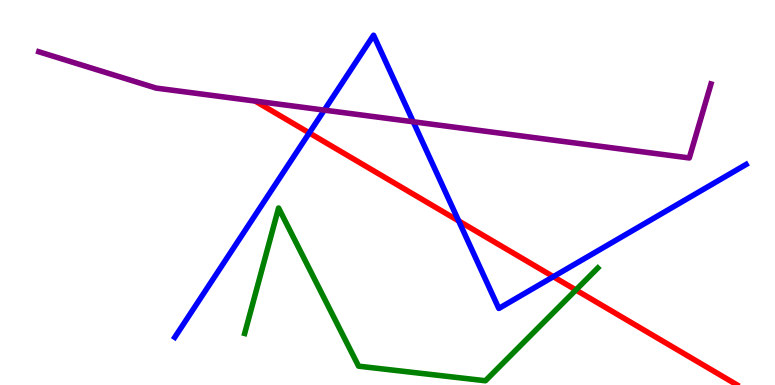[{'lines': ['blue', 'red'], 'intersections': [{'x': 3.99, 'y': 6.55}, {'x': 5.92, 'y': 4.26}, {'x': 7.14, 'y': 2.81}]}, {'lines': ['green', 'red'], 'intersections': [{'x': 7.43, 'y': 2.47}]}, {'lines': ['purple', 'red'], 'intersections': []}, {'lines': ['blue', 'green'], 'intersections': []}, {'lines': ['blue', 'purple'], 'intersections': [{'x': 4.18, 'y': 7.14}, {'x': 5.33, 'y': 6.84}]}, {'lines': ['green', 'purple'], 'intersections': []}]